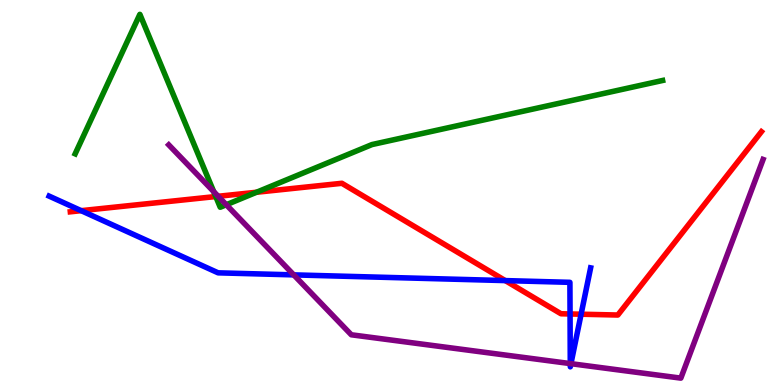[{'lines': ['blue', 'red'], 'intersections': [{'x': 1.05, 'y': 4.53}, {'x': 6.52, 'y': 2.71}, {'x': 7.36, 'y': 1.85}, {'x': 7.5, 'y': 1.84}]}, {'lines': ['green', 'red'], 'intersections': [{'x': 2.78, 'y': 4.9}, {'x': 3.31, 'y': 5.01}]}, {'lines': ['purple', 'red'], 'intersections': [{'x': 2.82, 'y': 4.9}]}, {'lines': ['blue', 'green'], 'intersections': []}, {'lines': ['blue', 'purple'], 'intersections': [{'x': 3.79, 'y': 2.86}, {'x': 7.36, 'y': 0.556}, {'x': 7.37, 'y': 0.554}]}, {'lines': ['green', 'purple'], 'intersections': [{'x': 2.76, 'y': 5.02}, {'x': 2.92, 'y': 4.68}]}]